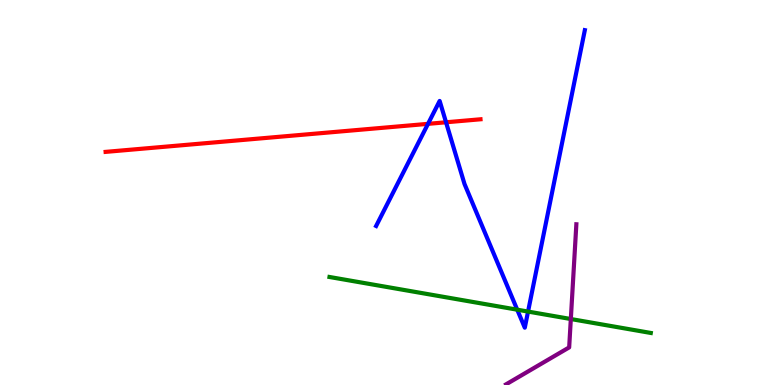[{'lines': ['blue', 'red'], 'intersections': [{'x': 5.52, 'y': 6.78}, {'x': 5.76, 'y': 6.82}]}, {'lines': ['green', 'red'], 'intersections': []}, {'lines': ['purple', 'red'], 'intersections': []}, {'lines': ['blue', 'green'], 'intersections': [{'x': 6.67, 'y': 1.96}, {'x': 6.81, 'y': 1.91}]}, {'lines': ['blue', 'purple'], 'intersections': []}, {'lines': ['green', 'purple'], 'intersections': [{'x': 7.37, 'y': 1.71}]}]